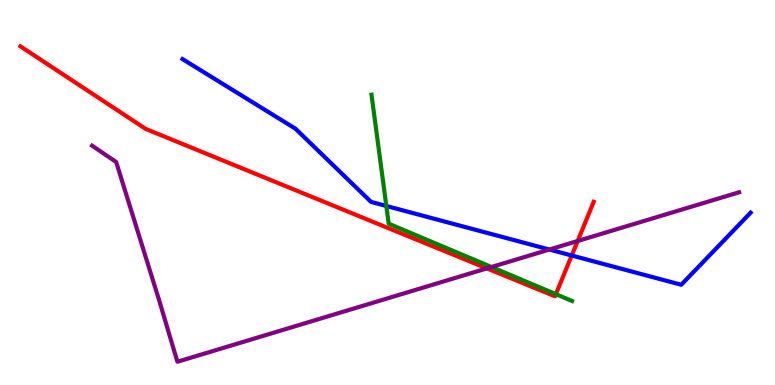[{'lines': ['blue', 'red'], 'intersections': [{'x': 7.38, 'y': 3.36}]}, {'lines': ['green', 'red'], 'intersections': [{'x': 7.17, 'y': 2.36}]}, {'lines': ['purple', 'red'], 'intersections': [{'x': 6.28, 'y': 3.03}, {'x': 7.45, 'y': 3.74}]}, {'lines': ['blue', 'green'], 'intersections': [{'x': 4.98, 'y': 4.65}]}, {'lines': ['blue', 'purple'], 'intersections': [{'x': 7.09, 'y': 3.52}]}, {'lines': ['green', 'purple'], 'intersections': [{'x': 6.34, 'y': 3.06}]}]